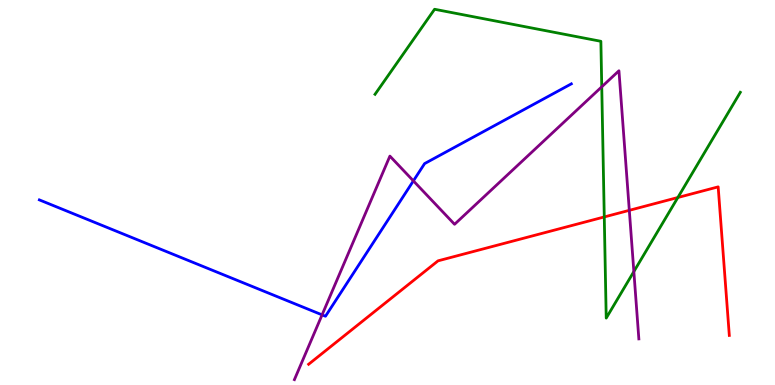[{'lines': ['blue', 'red'], 'intersections': []}, {'lines': ['green', 'red'], 'intersections': [{'x': 7.8, 'y': 4.37}, {'x': 8.75, 'y': 4.87}]}, {'lines': ['purple', 'red'], 'intersections': [{'x': 8.12, 'y': 4.54}]}, {'lines': ['blue', 'green'], 'intersections': []}, {'lines': ['blue', 'purple'], 'intersections': [{'x': 4.16, 'y': 1.82}, {'x': 5.33, 'y': 5.3}]}, {'lines': ['green', 'purple'], 'intersections': [{'x': 7.76, 'y': 7.74}, {'x': 8.18, 'y': 2.95}]}]